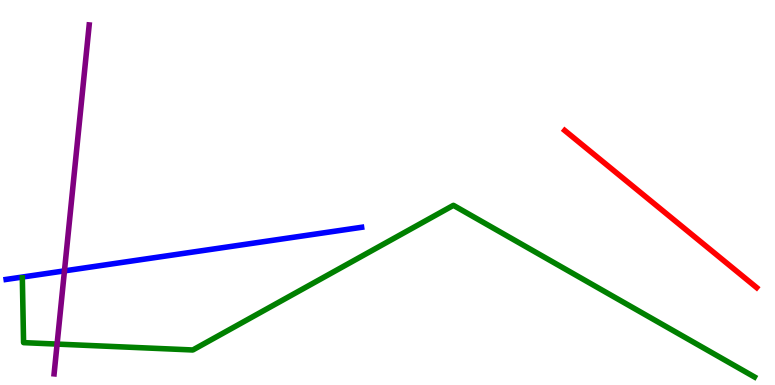[{'lines': ['blue', 'red'], 'intersections': []}, {'lines': ['green', 'red'], 'intersections': []}, {'lines': ['purple', 'red'], 'intersections': []}, {'lines': ['blue', 'green'], 'intersections': []}, {'lines': ['blue', 'purple'], 'intersections': [{'x': 0.832, 'y': 2.96}]}, {'lines': ['green', 'purple'], 'intersections': [{'x': 0.737, 'y': 1.06}]}]